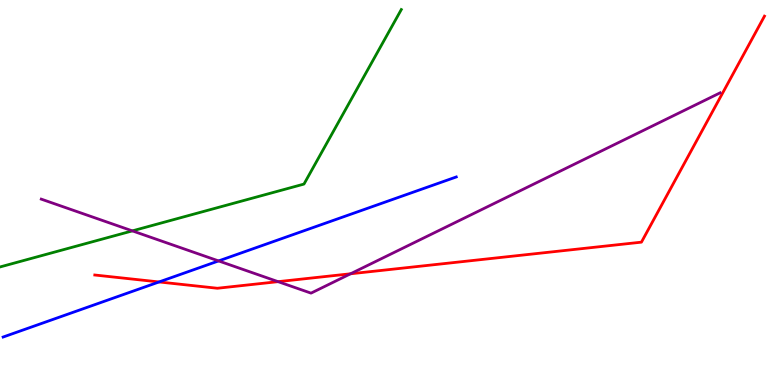[{'lines': ['blue', 'red'], 'intersections': [{'x': 2.05, 'y': 2.68}]}, {'lines': ['green', 'red'], 'intersections': []}, {'lines': ['purple', 'red'], 'intersections': [{'x': 3.59, 'y': 2.68}, {'x': 4.52, 'y': 2.89}]}, {'lines': ['blue', 'green'], 'intersections': []}, {'lines': ['blue', 'purple'], 'intersections': [{'x': 2.82, 'y': 3.22}]}, {'lines': ['green', 'purple'], 'intersections': [{'x': 1.71, 'y': 4.0}]}]